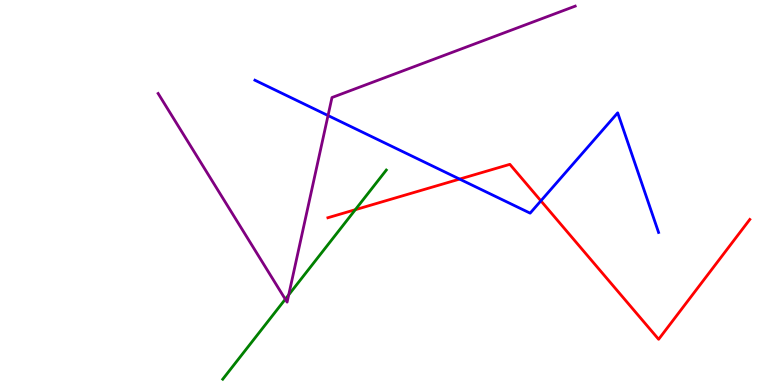[{'lines': ['blue', 'red'], 'intersections': [{'x': 5.93, 'y': 5.35}, {'x': 6.98, 'y': 4.78}]}, {'lines': ['green', 'red'], 'intersections': [{'x': 4.58, 'y': 4.55}]}, {'lines': ['purple', 'red'], 'intersections': []}, {'lines': ['blue', 'green'], 'intersections': []}, {'lines': ['blue', 'purple'], 'intersections': [{'x': 4.23, 'y': 7.0}]}, {'lines': ['green', 'purple'], 'intersections': [{'x': 3.68, 'y': 2.23}, {'x': 3.73, 'y': 2.34}]}]